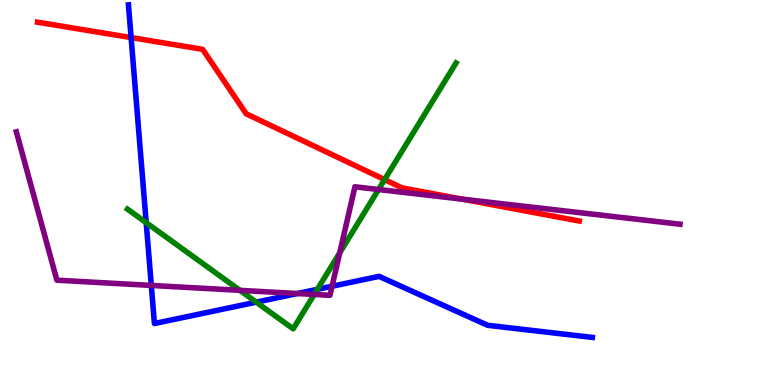[{'lines': ['blue', 'red'], 'intersections': [{'x': 1.69, 'y': 9.02}]}, {'lines': ['green', 'red'], 'intersections': [{'x': 4.96, 'y': 5.34}]}, {'lines': ['purple', 'red'], 'intersections': [{'x': 5.96, 'y': 4.83}]}, {'lines': ['blue', 'green'], 'intersections': [{'x': 1.89, 'y': 4.22}, {'x': 3.31, 'y': 2.15}, {'x': 4.1, 'y': 2.48}]}, {'lines': ['blue', 'purple'], 'intersections': [{'x': 1.95, 'y': 2.59}, {'x': 3.84, 'y': 2.38}, {'x': 4.28, 'y': 2.57}]}, {'lines': ['green', 'purple'], 'intersections': [{'x': 3.1, 'y': 2.46}, {'x': 4.05, 'y': 2.35}, {'x': 4.38, 'y': 3.43}, {'x': 4.88, 'y': 5.08}]}]